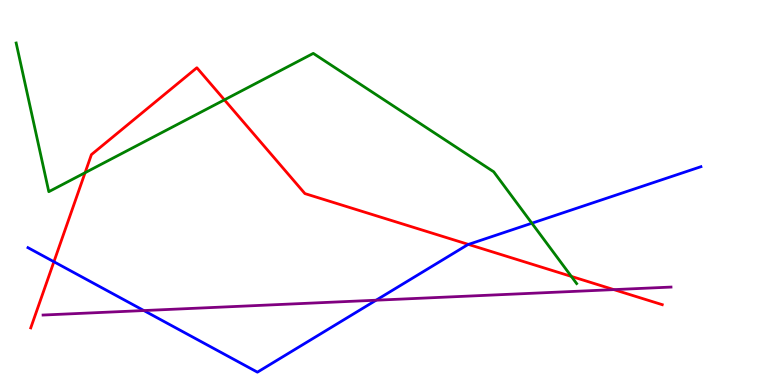[{'lines': ['blue', 'red'], 'intersections': [{'x': 0.696, 'y': 3.2}, {'x': 6.04, 'y': 3.65}]}, {'lines': ['green', 'red'], 'intersections': [{'x': 1.1, 'y': 5.51}, {'x': 2.9, 'y': 7.41}, {'x': 7.37, 'y': 2.82}]}, {'lines': ['purple', 'red'], 'intersections': [{'x': 7.92, 'y': 2.48}]}, {'lines': ['blue', 'green'], 'intersections': [{'x': 6.86, 'y': 4.2}]}, {'lines': ['blue', 'purple'], 'intersections': [{'x': 1.86, 'y': 1.93}, {'x': 4.85, 'y': 2.2}]}, {'lines': ['green', 'purple'], 'intersections': []}]